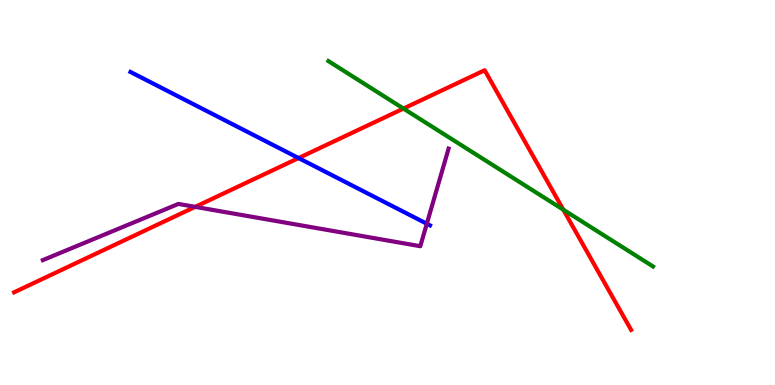[{'lines': ['blue', 'red'], 'intersections': [{'x': 3.85, 'y': 5.89}]}, {'lines': ['green', 'red'], 'intersections': [{'x': 5.21, 'y': 7.18}, {'x': 7.27, 'y': 4.55}]}, {'lines': ['purple', 'red'], 'intersections': [{'x': 2.52, 'y': 4.63}]}, {'lines': ['blue', 'green'], 'intersections': []}, {'lines': ['blue', 'purple'], 'intersections': [{'x': 5.51, 'y': 4.19}]}, {'lines': ['green', 'purple'], 'intersections': []}]